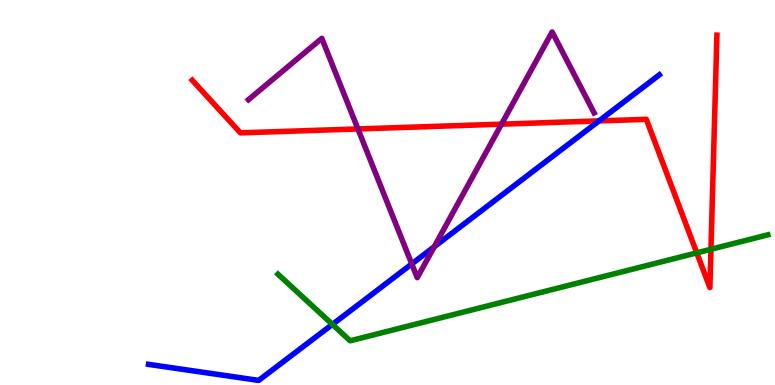[{'lines': ['blue', 'red'], 'intersections': [{'x': 7.73, 'y': 6.86}]}, {'lines': ['green', 'red'], 'intersections': [{'x': 8.99, 'y': 3.43}, {'x': 9.17, 'y': 3.53}]}, {'lines': ['purple', 'red'], 'intersections': [{'x': 4.62, 'y': 6.65}, {'x': 6.47, 'y': 6.78}]}, {'lines': ['blue', 'green'], 'intersections': [{'x': 4.29, 'y': 1.57}]}, {'lines': ['blue', 'purple'], 'intersections': [{'x': 5.31, 'y': 3.15}, {'x': 5.6, 'y': 3.59}]}, {'lines': ['green', 'purple'], 'intersections': []}]